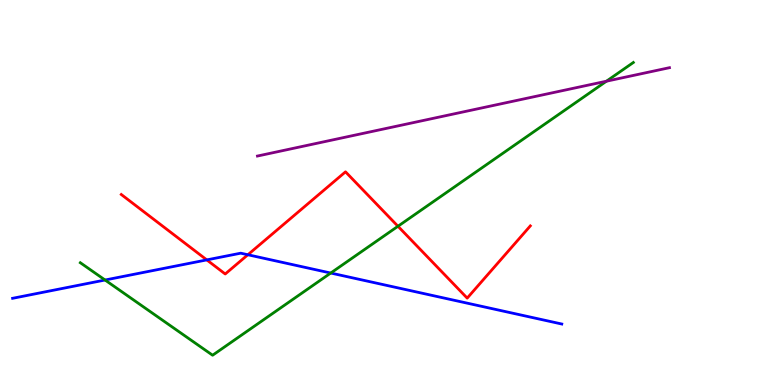[{'lines': ['blue', 'red'], 'intersections': [{'x': 2.67, 'y': 3.25}, {'x': 3.2, 'y': 3.38}]}, {'lines': ['green', 'red'], 'intersections': [{'x': 5.13, 'y': 4.12}]}, {'lines': ['purple', 'red'], 'intersections': []}, {'lines': ['blue', 'green'], 'intersections': [{'x': 1.36, 'y': 2.73}, {'x': 4.27, 'y': 2.91}]}, {'lines': ['blue', 'purple'], 'intersections': []}, {'lines': ['green', 'purple'], 'intersections': [{'x': 7.83, 'y': 7.89}]}]